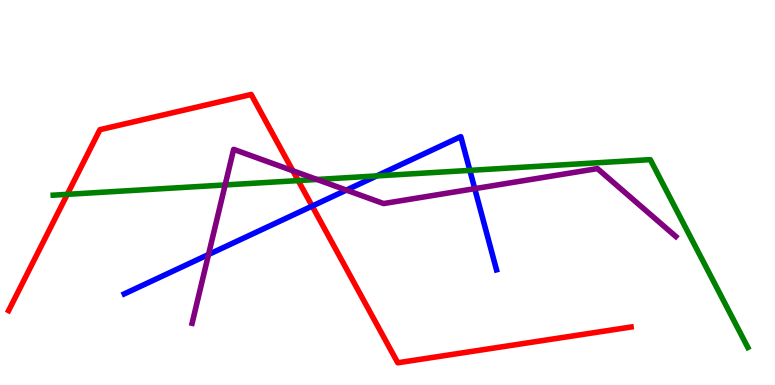[{'lines': ['blue', 'red'], 'intersections': [{'x': 4.03, 'y': 4.65}]}, {'lines': ['green', 'red'], 'intersections': [{'x': 0.868, 'y': 4.95}, {'x': 3.85, 'y': 5.31}]}, {'lines': ['purple', 'red'], 'intersections': [{'x': 3.78, 'y': 5.56}]}, {'lines': ['blue', 'green'], 'intersections': [{'x': 4.86, 'y': 5.43}, {'x': 6.06, 'y': 5.57}]}, {'lines': ['blue', 'purple'], 'intersections': [{'x': 2.69, 'y': 3.39}, {'x': 4.47, 'y': 5.06}, {'x': 6.13, 'y': 5.1}]}, {'lines': ['green', 'purple'], 'intersections': [{'x': 2.91, 'y': 5.2}, {'x': 4.09, 'y': 5.34}]}]